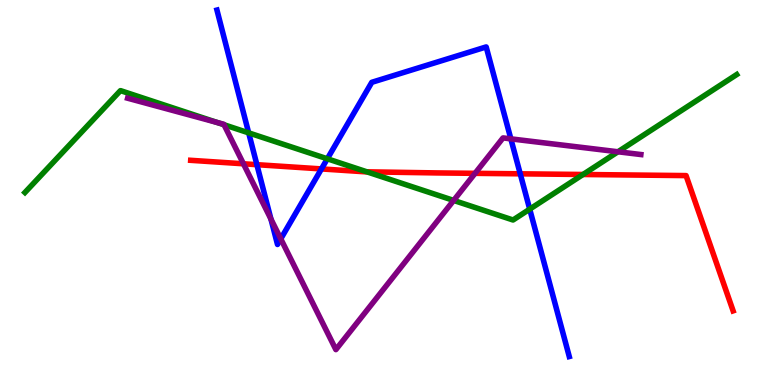[{'lines': ['blue', 'red'], 'intersections': [{'x': 3.31, 'y': 5.72}, {'x': 4.15, 'y': 5.61}, {'x': 6.71, 'y': 5.49}]}, {'lines': ['green', 'red'], 'intersections': [{'x': 4.73, 'y': 5.54}, {'x': 7.52, 'y': 5.47}]}, {'lines': ['purple', 'red'], 'intersections': [{'x': 3.14, 'y': 5.75}, {'x': 6.13, 'y': 5.5}]}, {'lines': ['blue', 'green'], 'intersections': [{'x': 3.21, 'y': 6.55}, {'x': 4.22, 'y': 5.88}, {'x': 6.84, 'y': 4.57}]}, {'lines': ['blue', 'purple'], 'intersections': [{'x': 3.5, 'y': 4.31}, {'x': 3.62, 'y': 3.8}, {'x': 6.59, 'y': 6.39}]}, {'lines': ['green', 'purple'], 'intersections': [{'x': 2.8, 'y': 6.82}, {'x': 2.89, 'y': 6.76}, {'x': 5.85, 'y': 4.79}, {'x': 7.97, 'y': 6.06}]}]